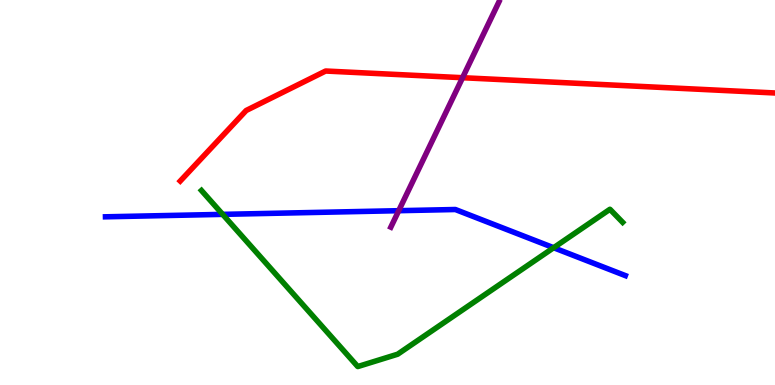[{'lines': ['blue', 'red'], 'intersections': []}, {'lines': ['green', 'red'], 'intersections': []}, {'lines': ['purple', 'red'], 'intersections': [{'x': 5.97, 'y': 7.98}]}, {'lines': ['blue', 'green'], 'intersections': [{'x': 2.87, 'y': 4.43}, {'x': 7.14, 'y': 3.57}]}, {'lines': ['blue', 'purple'], 'intersections': [{'x': 5.14, 'y': 4.53}]}, {'lines': ['green', 'purple'], 'intersections': []}]